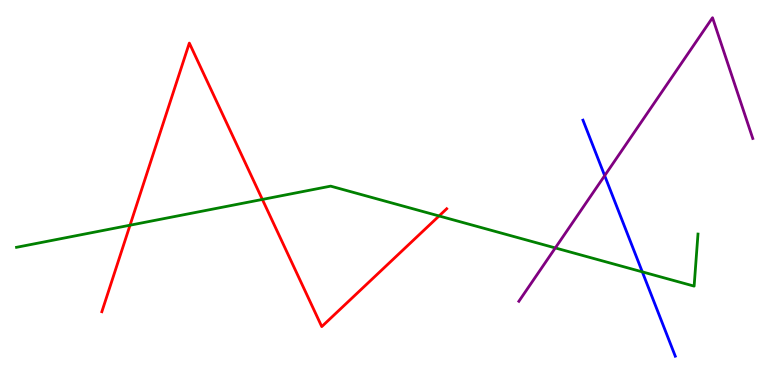[{'lines': ['blue', 'red'], 'intersections': []}, {'lines': ['green', 'red'], 'intersections': [{'x': 1.68, 'y': 4.15}, {'x': 3.39, 'y': 4.82}, {'x': 5.67, 'y': 4.39}]}, {'lines': ['purple', 'red'], 'intersections': []}, {'lines': ['blue', 'green'], 'intersections': [{'x': 8.29, 'y': 2.94}]}, {'lines': ['blue', 'purple'], 'intersections': [{'x': 7.8, 'y': 5.44}]}, {'lines': ['green', 'purple'], 'intersections': [{'x': 7.17, 'y': 3.56}]}]